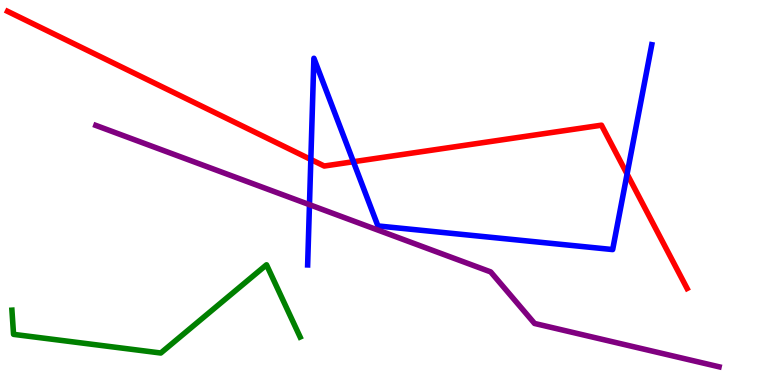[{'lines': ['blue', 'red'], 'intersections': [{'x': 4.01, 'y': 5.86}, {'x': 4.56, 'y': 5.8}, {'x': 8.09, 'y': 5.48}]}, {'lines': ['green', 'red'], 'intersections': []}, {'lines': ['purple', 'red'], 'intersections': []}, {'lines': ['blue', 'green'], 'intersections': []}, {'lines': ['blue', 'purple'], 'intersections': [{'x': 3.99, 'y': 4.68}]}, {'lines': ['green', 'purple'], 'intersections': []}]